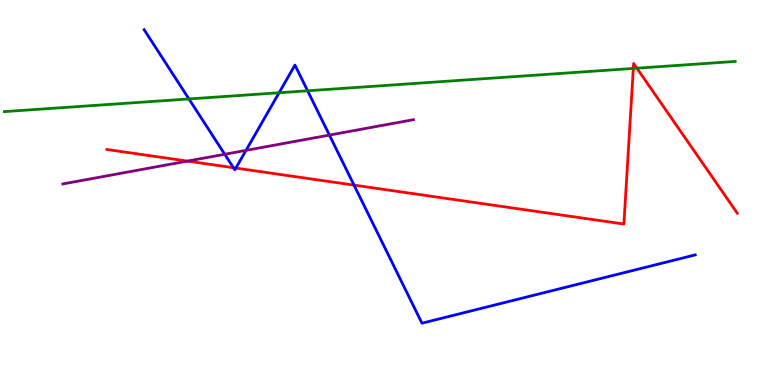[{'lines': ['blue', 'red'], 'intersections': [{'x': 3.01, 'y': 5.64}, {'x': 3.04, 'y': 5.63}, {'x': 4.57, 'y': 5.19}]}, {'lines': ['green', 'red'], 'intersections': [{'x': 8.17, 'y': 8.22}, {'x': 8.22, 'y': 8.23}]}, {'lines': ['purple', 'red'], 'intersections': [{'x': 2.42, 'y': 5.82}]}, {'lines': ['blue', 'green'], 'intersections': [{'x': 2.44, 'y': 7.43}, {'x': 3.6, 'y': 7.59}, {'x': 3.97, 'y': 7.64}]}, {'lines': ['blue', 'purple'], 'intersections': [{'x': 2.9, 'y': 5.99}, {'x': 3.17, 'y': 6.09}, {'x': 4.25, 'y': 6.49}]}, {'lines': ['green', 'purple'], 'intersections': []}]